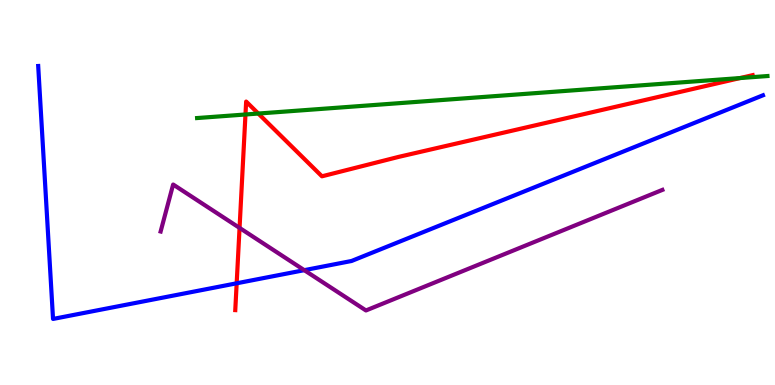[{'lines': ['blue', 'red'], 'intersections': [{'x': 3.05, 'y': 2.64}]}, {'lines': ['green', 'red'], 'intersections': [{'x': 3.17, 'y': 7.03}, {'x': 3.33, 'y': 7.05}, {'x': 9.55, 'y': 7.97}]}, {'lines': ['purple', 'red'], 'intersections': [{'x': 3.09, 'y': 4.08}]}, {'lines': ['blue', 'green'], 'intersections': []}, {'lines': ['blue', 'purple'], 'intersections': [{'x': 3.93, 'y': 2.98}]}, {'lines': ['green', 'purple'], 'intersections': []}]